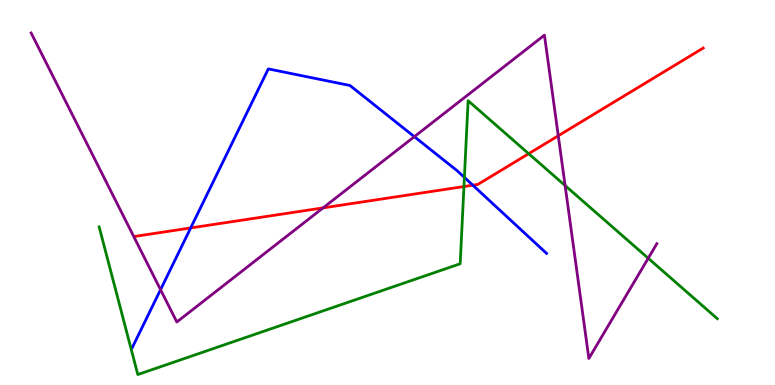[{'lines': ['blue', 'red'], 'intersections': [{'x': 2.46, 'y': 4.08}, {'x': 6.1, 'y': 5.19}]}, {'lines': ['green', 'red'], 'intersections': [{'x': 5.99, 'y': 5.15}, {'x': 6.82, 'y': 6.01}]}, {'lines': ['purple', 'red'], 'intersections': [{'x': 4.17, 'y': 4.6}, {'x': 7.2, 'y': 6.47}]}, {'lines': ['blue', 'green'], 'intersections': [{'x': 5.99, 'y': 5.39}]}, {'lines': ['blue', 'purple'], 'intersections': [{'x': 2.07, 'y': 2.48}, {'x': 5.35, 'y': 6.45}]}, {'lines': ['green', 'purple'], 'intersections': [{'x': 7.29, 'y': 5.18}, {'x': 8.36, 'y': 3.29}]}]